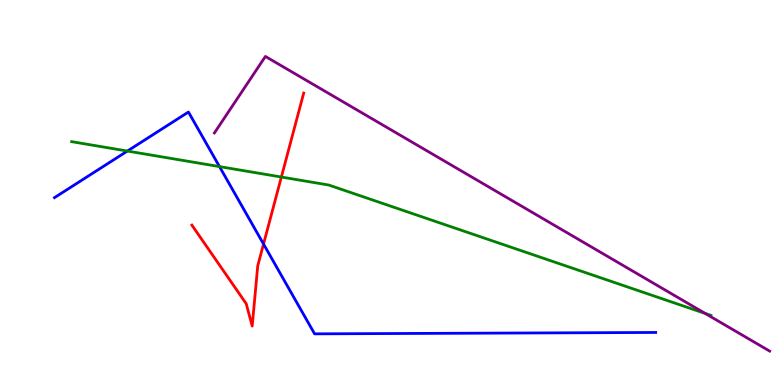[{'lines': ['blue', 'red'], 'intersections': [{'x': 3.4, 'y': 3.66}]}, {'lines': ['green', 'red'], 'intersections': [{'x': 3.63, 'y': 5.4}]}, {'lines': ['purple', 'red'], 'intersections': []}, {'lines': ['blue', 'green'], 'intersections': [{'x': 1.64, 'y': 6.08}, {'x': 2.83, 'y': 5.67}]}, {'lines': ['blue', 'purple'], 'intersections': []}, {'lines': ['green', 'purple'], 'intersections': [{'x': 9.1, 'y': 1.86}]}]